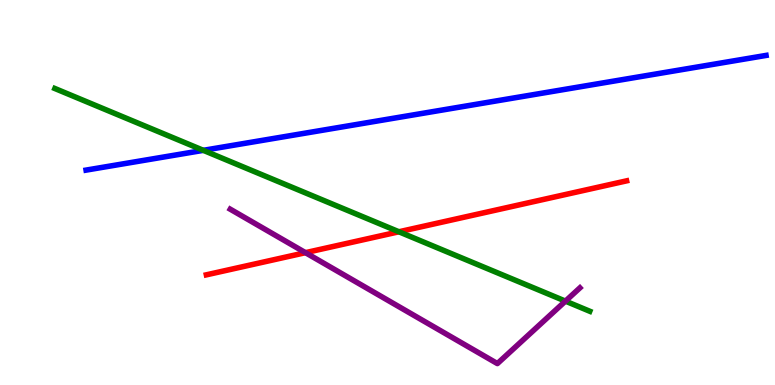[{'lines': ['blue', 'red'], 'intersections': []}, {'lines': ['green', 'red'], 'intersections': [{'x': 5.15, 'y': 3.98}]}, {'lines': ['purple', 'red'], 'intersections': [{'x': 3.94, 'y': 3.44}]}, {'lines': ['blue', 'green'], 'intersections': [{'x': 2.62, 'y': 6.1}]}, {'lines': ['blue', 'purple'], 'intersections': []}, {'lines': ['green', 'purple'], 'intersections': [{'x': 7.3, 'y': 2.18}]}]